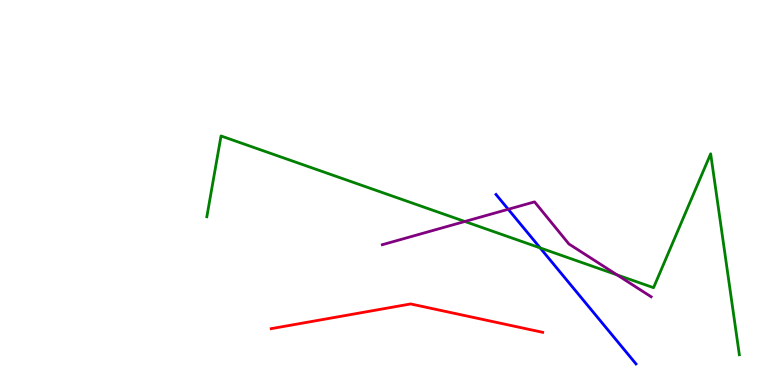[{'lines': ['blue', 'red'], 'intersections': []}, {'lines': ['green', 'red'], 'intersections': []}, {'lines': ['purple', 'red'], 'intersections': []}, {'lines': ['blue', 'green'], 'intersections': [{'x': 6.97, 'y': 3.56}]}, {'lines': ['blue', 'purple'], 'intersections': [{'x': 6.56, 'y': 4.56}]}, {'lines': ['green', 'purple'], 'intersections': [{'x': 6.0, 'y': 4.25}, {'x': 7.96, 'y': 2.86}]}]